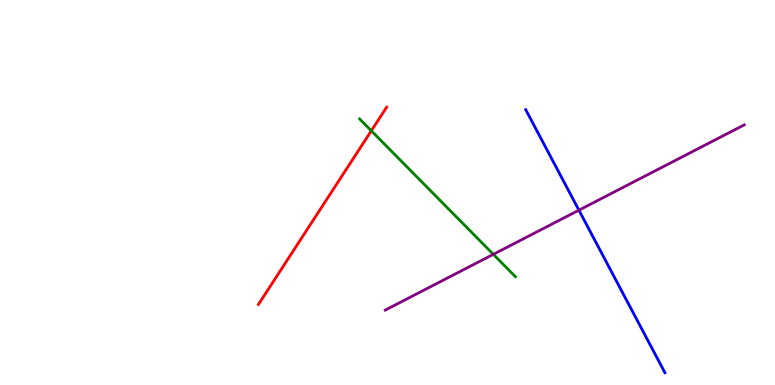[{'lines': ['blue', 'red'], 'intersections': []}, {'lines': ['green', 'red'], 'intersections': [{'x': 4.79, 'y': 6.6}]}, {'lines': ['purple', 'red'], 'intersections': []}, {'lines': ['blue', 'green'], 'intersections': []}, {'lines': ['blue', 'purple'], 'intersections': [{'x': 7.47, 'y': 4.54}]}, {'lines': ['green', 'purple'], 'intersections': [{'x': 6.37, 'y': 3.39}]}]